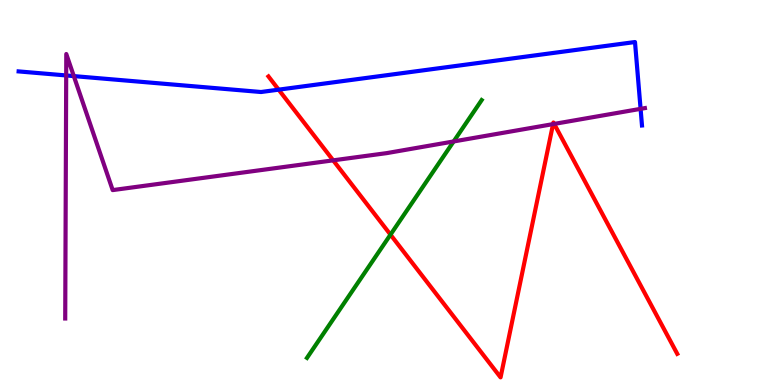[{'lines': ['blue', 'red'], 'intersections': [{'x': 3.6, 'y': 7.67}]}, {'lines': ['green', 'red'], 'intersections': [{'x': 5.04, 'y': 3.91}]}, {'lines': ['purple', 'red'], 'intersections': [{'x': 4.3, 'y': 5.84}, {'x': 7.14, 'y': 6.78}, {'x': 7.15, 'y': 6.78}]}, {'lines': ['blue', 'green'], 'intersections': []}, {'lines': ['blue', 'purple'], 'intersections': [{'x': 0.854, 'y': 8.04}, {'x': 0.952, 'y': 8.02}, {'x': 8.27, 'y': 7.17}]}, {'lines': ['green', 'purple'], 'intersections': [{'x': 5.85, 'y': 6.33}]}]